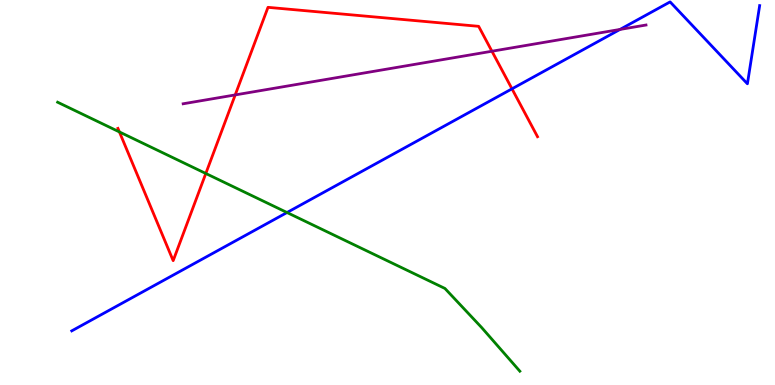[{'lines': ['blue', 'red'], 'intersections': [{'x': 6.61, 'y': 7.69}]}, {'lines': ['green', 'red'], 'intersections': [{'x': 1.54, 'y': 6.57}, {'x': 2.66, 'y': 5.49}]}, {'lines': ['purple', 'red'], 'intersections': [{'x': 3.04, 'y': 7.53}, {'x': 6.35, 'y': 8.67}]}, {'lines': ['blue', 'green'], 'intersections': [{'x': 3.7, 'y': 4.48}]}, {'lines': ['blue', 'purple'], 'intersections': [{'x': 8.0, 'y': 9.24}]}, {'lines': ['green', 'purple'], 'intersections': []}]